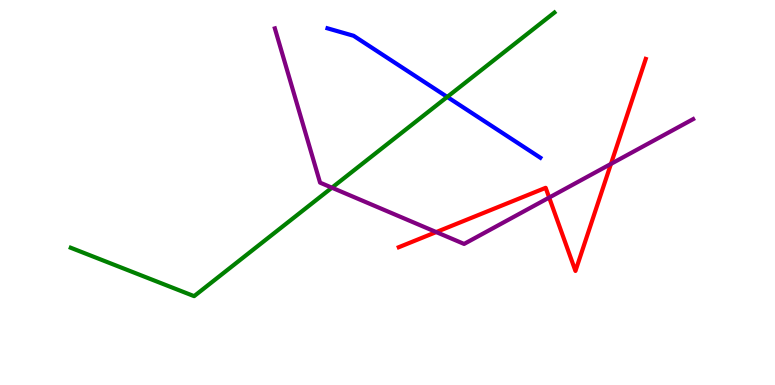[{'lines': ['blue', 'red'], 'intersections': []}, {'lines': ['green', 'red'], 'intersections': []}, {'lines': ['purple', 'red'], 'intersections': [{'x': 5.63, 'y': 3.97}, {'x': 7.09, 'y': 4.87}, {'x': 7.88, 'y': 5.74}]}, {'lines': ['blue', 'green'], 'intersections': [{'x': 5.77, 'y': 7.48}]}, {'lines': ['blue', 'purple'], 'intersections': []}, {'lines': ['green', 'purple'], 'intersections': [{'x': 4.28, 'y': 5.12}]}]